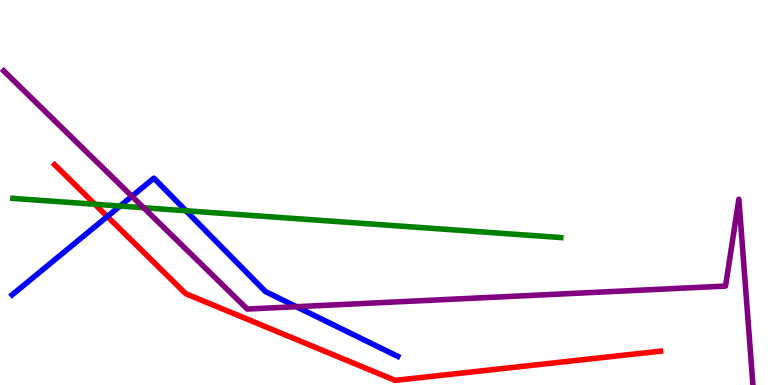[{'lines': ['blue', 'red'], 'intersections': [{'x': 1.38, 'y': 4.38}]}, {'lines': ['green', 'red'], 'intersections': [{'x': 1.22, 'y': 4.69}]}, {'lines': ['purple', 'red'], 'intersections': []}, {'lines': ['blue', 'green'], 'intersections': [{'x': 1.55, 'y': 4.65}, {'x': 2.4, 'y': 4.53}]}, {'lines': ['blue', 'purple'], 'intersections': [{'x': 1.7, 'y': 4.9}, {'x': 3.82, 'y': 2.03}]}, {'lines': ['green', 'purple'], 'intersections': [{'x': 1.85, 'y': 4.6}]}]